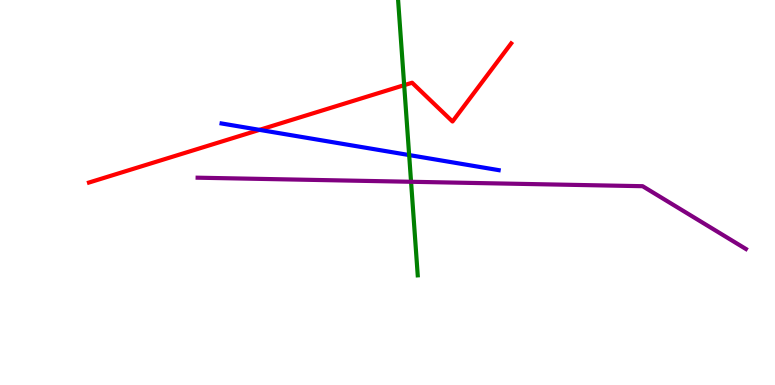[{'lines': ['blue', 'red'], 'intersections': [{'x': 3.35, 'y': 6.63}]}, {'lines': ['green', 'red'], 'intersections': [{'x': 5.22, 'y': 7.79}]}, {'lines': ['purple', 'red'], 'intersections': []}, {'lines': ['blue', 'green'], 'intersections': [{'x': 5.28, 'y': 5.97}]}, {'lines': ['blue', 'purple'], 'intersections': []}, {'lines': ['green', 'purple'], 'intersections': [{'x': 5.3, 'y': 5.28}]}]